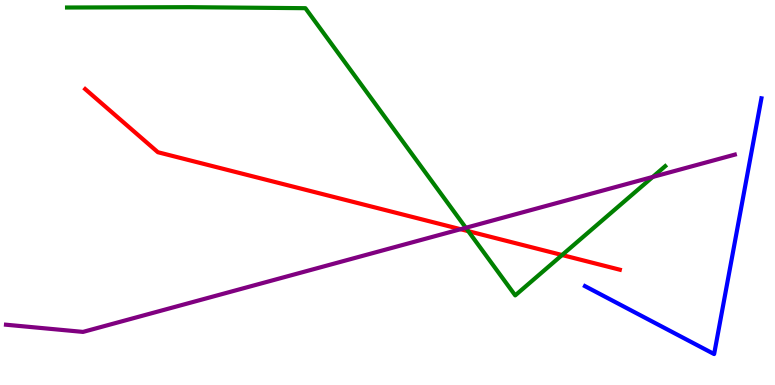[{'lines': ['blue', 'red'], 'intersections': []}, {'lines': ['green', 'red'], 'intersections': [{'x': 6.04, 'y': 4.0}, {'x': 7.25, 'y': 3.38}]}, {'lines': ['purple', 'red'], 'intersections': [{'x': 5.94, 'y': 4.05}]}, {'lines': ['blue', 'green'], 'intersections': []}, {'lines': ['blue', 'purple'], 'intersections': []}, {'lines': ['green', 'purple'], 'intersections': [{'x': 6.01, 'y': 4.08}, {'x': 8.42, 'y': 5.4}]}]